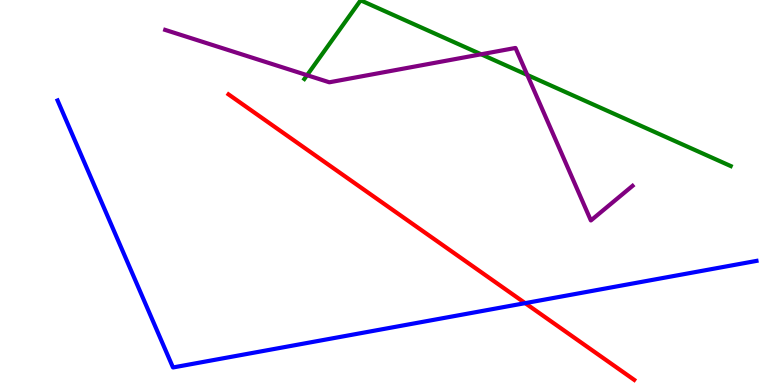[{'lines': ['blue', 'red'], 'intersections': [{'x': 6.78, 'y': 2.13}]}, {'lines': ['green', 'red'], 'intersections': []}, {'lines': ['purple', 'red'], 'intersections': []}, {'lines': ['blue', 'green'], 'intersections': []}, {'lines': ['blue', 'purple'], 'intersections': []}, {'lines': ['green', 'purple'], 'intersections': [{'x': 3.96, 'y': 8.05}, {'x': 6.21, 'y': 8.59}, {'x': 6.8, 'y': 8.05}]}]